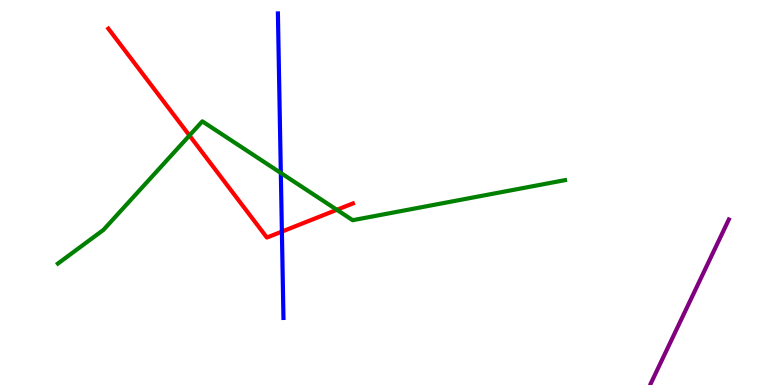[{'lines': ['blue', 'red'], 'intersections': [{'x': 3.64, 'y': 3.98}]}, {'lines': ['green', 'red'], 'intersections': [{'x': 2.44, 'y': 6.48}, {'x': 4.35, 'y': 4.55}]}, {'lines': ['purple', 'red'], 'intersections': []}, {'lines': ['blue', 'green'], 'intersections': [{'x': 3.62, 'y': 5.51}]}, {'lines': ['blue', 'purple'], 'intersections': []}, {'lines': ['green', 'purple'], 'intersections': []}]